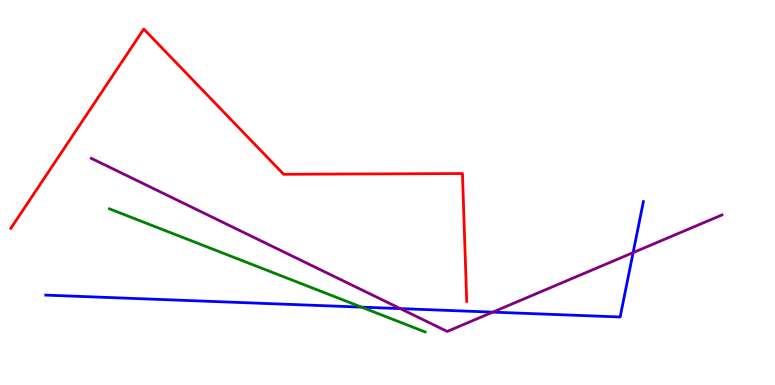[{'lines': ['blue', 'red'], 'intersections': []}, {'lines': ['green', 'red'], 'intersections': []}, {'lines': ['purple', 'red'], 'intersections': []}, {'lines': ['blue', 'green'], 'intersections': [{'x': 4.66, 'y': 2.02}]}, {'lines': ['blue', 'purple'], 'intersections': [{'x': 5.17, 'y': 1.98}, {'x': 6.36, 'y': 1.89}, {'x': 8.17, 'y': 3.44}]}, {'lines': ['green', 'purple'], 'intersections': []}]